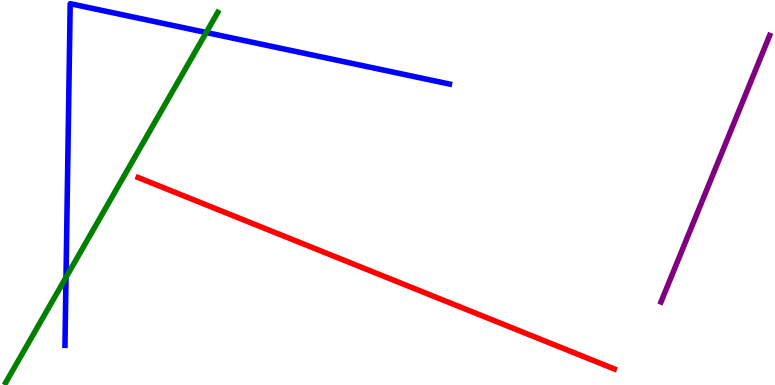[{'lines': ['blue', 'red'], 'intersections': []}, {'lines': ['green', 'red'], 'intersections': []}, {'lines': ['purple', 'red'], 'intersections': []}, {'lines': ['blue', 'green'], 'intersections': [{'x': 0.852, 'y': 2.8}, {'x': 2.66, 'y': 9.16}]}, {'lines': ['blue', 'purple'], 'intersections': []}, {'lines': ['green', 'purple'], 'intersections': []}]